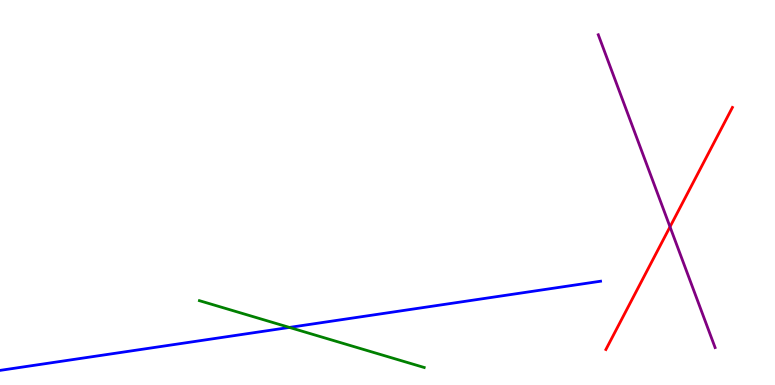[{'lines': ['blue', 'red'], 'intersections': []}, {'lines': ['green', 'red'], 'intersections': []}, {'lines': ['purple', 'red'], 'intersections': [{'x': 8.65, 'y': 4.11}]}, {'lines': ['blue', 'green'], 'intersections': [{'x': 3.73, 'y': 1.5}]}, {'lines': ['blue', 'purple'], 'intersections': []}, {'lines': ['green', 'purple'], 'intersections': []}]